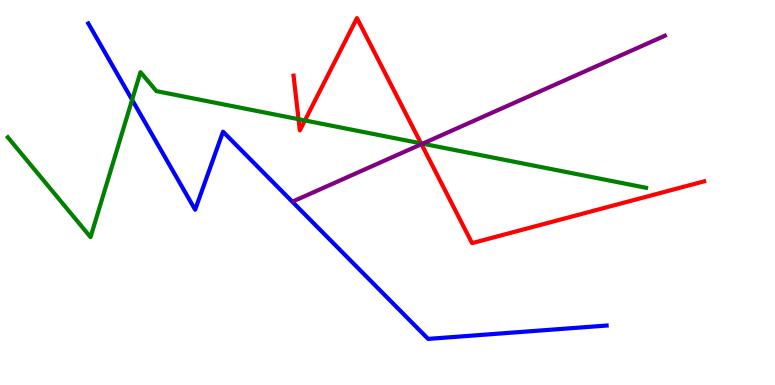[{'lines': ['blue', 'red'], 'intersections': []}, {'lines': ['green', 'red'], 'intersections': [{'x': 3.85, 'y': 6.9}, {'x': 3.93, 'y': 6.87}, {'x': 5.43, 'y': 6.28}]}, {'lines': ['purple', 'red'], 'intersections': [{'x': 5.44, 'y': 6.26}]}, {'lines': ['blue', 'green'], 'intersections': [{'x': 1.7, 'y': 7.41}]}, {'lines': ['blue', 'purple'], 'intersections': []}, {'lines': ['green', 'purple'], 'intersections': [{'x': 5.45, 'y': 6.27}]}]